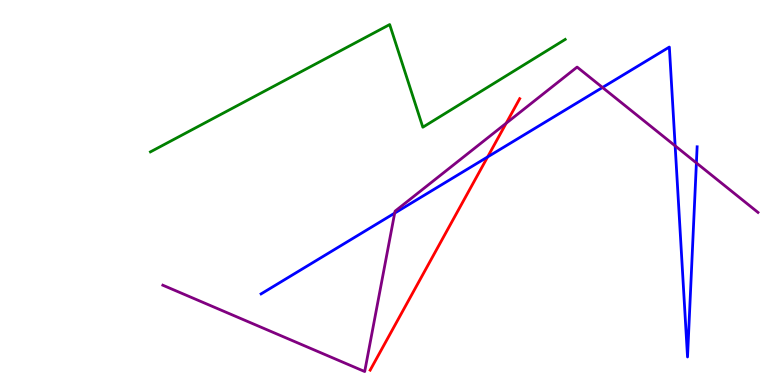[{'lines': ['blue', 'red'], 'intersections': [{'x': 6.29, 'y': 5.92}]}, {'lines': ['green', 'red'], 'intersections': []}, {'lines': ['purple', 'red'], 'intersections': [{'x': 6.53, 'y': 6.8}]}, {'lines': ['blue', 'green'], 'intersections': []}, {'lines': ['blue', 'purple'], 'intersections': [{'x': 5.09, 'y': 4.46}, {'x': 7.77, 'y': 7.73}, {'x': 8.71, 'y': 6.21}, {'x': 8.99, 'y': 5.77}]}, {'lines': ['green', 'purple'], 'intersections': []}]